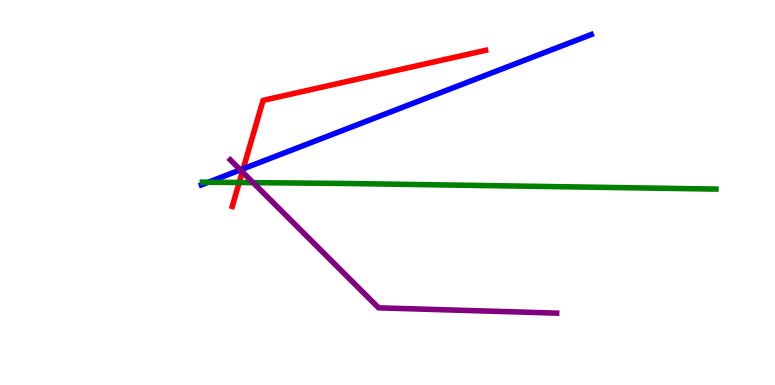[{'lines': ['blue', 'red'], 'intersections': [{'x': 3.14, 'y': 5.62}]}, {'lines': ['green', 'red'], 'intersections': [{'x': 3.09, 'y': 5.26}]}, {'lines': ['purple', 'red'], 'intersections': [{'x': 3.13, 'y': 5.54}]}, {'lines': ['blue', 'green'], 'intersections': [{'x': 2.69, 'y': 5.27}]}, {'lines': ['blue', 'purple'], 'intersections': [{'x': 3.1, 'y': 5.59}]}, {'lines': ['green', 'purple'], 'intersections': [{'x': 3.27, 'y': 5.26}]}]